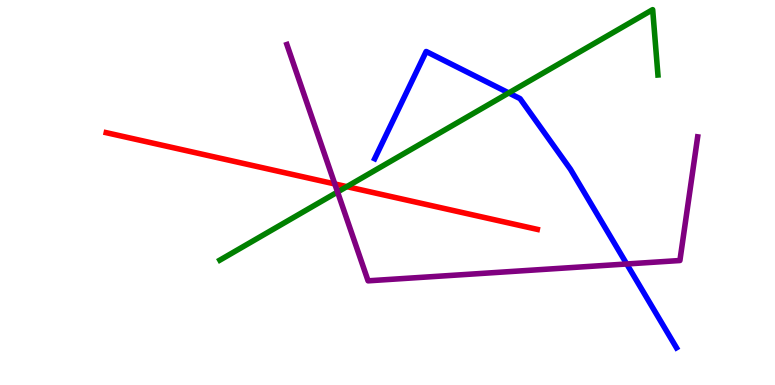[{'lines': ['blue', 'red'], 'intersections': []}, {'lines': ['green', 'red'], 'intersections': [{'x': 4.48, 'y': 5.15}]}, {'lines': ['purple', 'red'], 'intersections': [{'x': 4.32, 'y': 5.22}]}, {'lines': ['blue', 'green'], 'intersections': [{'x': 6.56, 'y': 7.59}]}, {'lines': ['blue', 'purple'], 'intersections': [{'x': 8.09, 'y': 3.14}]}, {'lines': ['green', 'purple'], 'intersections': [{'x': 4.36, 'y': 5.01}]}]